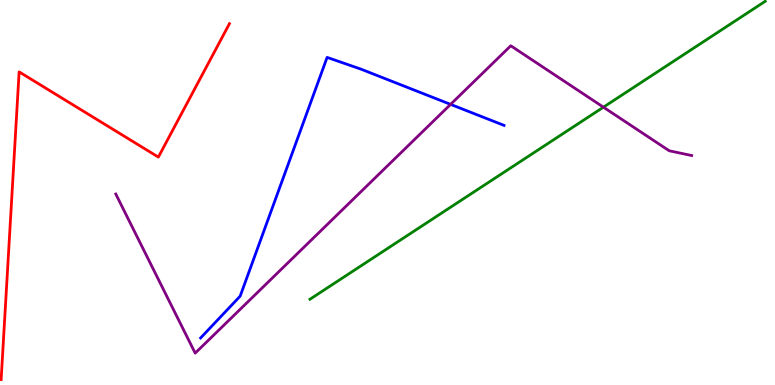[{'lines': ['blue', 'red'], 'intersections': []}, {'lines': ['green', 'red'], 'intersections': []}, {'lines': ['purple', 'red'], 'intersections': []}, {'lines': ['blue', 'green'], 'intersections': []}, {'lines': ['blue', 'purple'], 'intersections': [{'x': 5.81, 'y': 7.29}]}, {'lines': ['green', 'purple'], 'intersections': [{'x': 7.79, 'y': 7.22}]}]